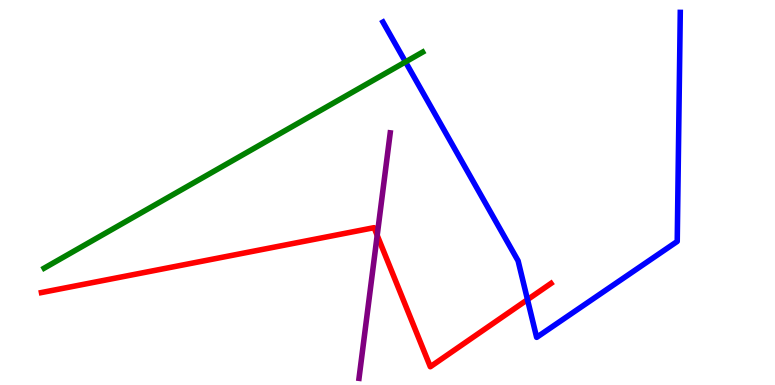[{'lines': ['blue', 'red'], 'intersections': [{'x': 6.81, 'y': 2.22}]}, {'lines': ['green', 'red'], 'intersections': []}, {'lines': ['purple', 'red'], 'intersections': [{'x': 4.87, 'y': 3.89}]}, {'lines': ['blue', 'green'], 'intersections': [{'x': 5.23, 'y': 8.39}]}, {'lines': ['blue', 'purple'], 'intersections': []}, {'lines': ['green', 'purple'], 'intersections': []}]